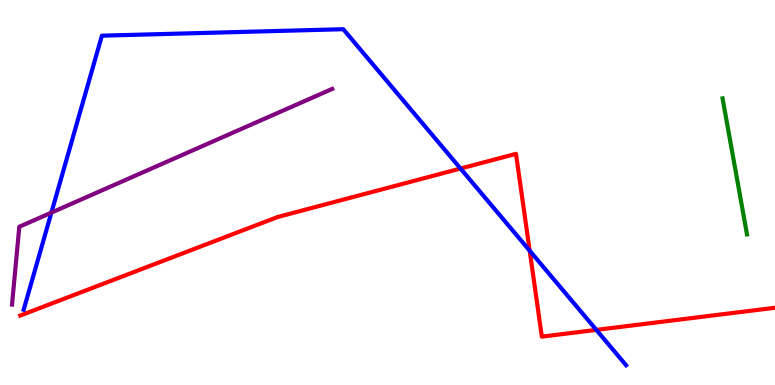[{'lines': ['blue', 'red'], 'intersections': [{'x': 5.94, 'y': 5.62}, {'x': 6.83, 'y': 3.49}, {'x': 7.69, 'y': 1.43}]}, {'lines': ['green', 'red'], 'intersections': []}, {'lines': ['purple', 'red'], 'intersections': []}, {'lines': ['blue', 'green'], 'intersections': []}, {'lines': ['blue', 'purple'], 'intersections': [{'x': 0.663, 'y': 4.48}]}, {'lines': ['green', 'purple'], 'intersections': []}]